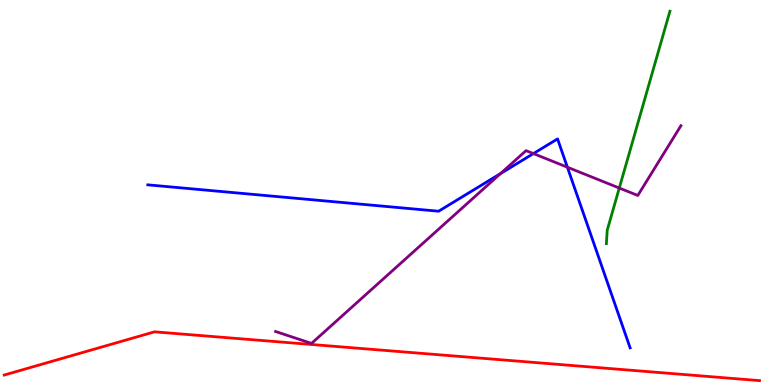[{'lines': ['blue', 'red'], 'intersections': []}, {'lines': ['green', 'red'], 'intersections': []}, {'lines': ['purple', 'red'], 'intersections': []}, {'lines': ['blue', 'green'], 'intersections': []}, {'lines': ['blue', 'purple'], 'intersections': [{'x': 6.46, 'y': 5.49}, {'x': 6.88, 'y': 6.01}, {'x': 7.32, 'y': 5.66}]}, {'lines': ['green', 'purple'], 'intersections': [{'x': 7.99, 'y': 5.12}]}]